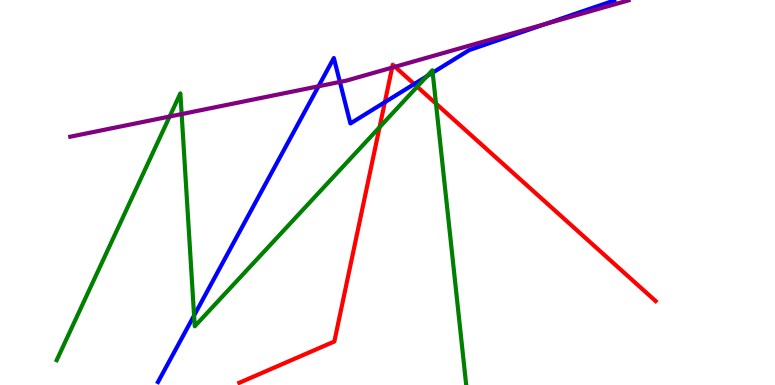[{'lines': ['blue', 'red'], 'intersections': [{'x': 4.97, 'y': 7.35}, {'x': 5.34, 'y': 7.82}]}, {'lines': ['green', 'red'], 'intersections': [{'x': 4.9, 'y': 6.7}, {'x': 5.38, 'y': 7.75}, {'x': 5.63, 'y': 7.31}]}, {'lines': ['purple', 'red'], 'intersections': [{'x': 5.06, 'y': 8.24}, {'x': 5.1, 'y': 8.27}]}, {'lines': ['blue', 'green'], 'intersections': [{'x': 2.5, 'y': 1.8}, {'x': 5.51, 'y': 8.02}, {'x': 5.58, 'y': 8.11}]}, {'lines': ['blue', 'purple'], 'intersections': [{'x': 4.11, 'y': 7.76}, {'x': 4.39, 'y': 7.87}, {'x': 7.04, 'y': 9.38}]}, {'lines': ['green', 'purple'], 'intersections': [{'x': 2.19, 'y': 6.97}, {'x': 2.34, 'y': 7.04}]}]